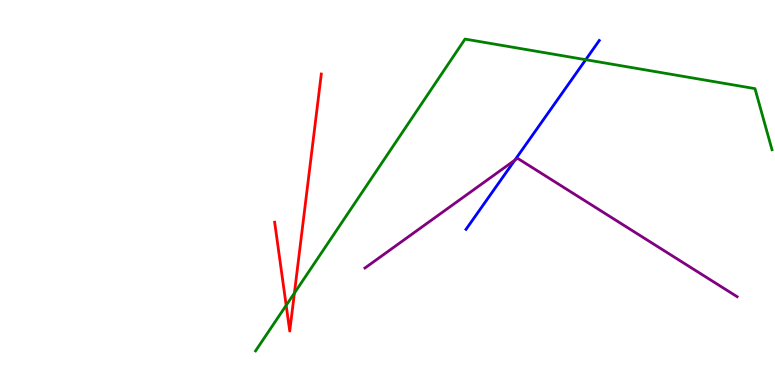[{'lines': ['blue', 'red'], 'intersections': []}, {'lines': ['green', 'red'], 'intersections': [{'x': 3.69, 'y': 2.07}, {'x': 3.8, 'y': 2.39}]}, {'lines': ['purple', 'red'], 'intersections': []}, {'lines': ['blue', 'green'], 'intersections': [{'x': 7.56, 'y': 8.45}]}, {'lines': ['blue', 'purple'], 'intersections': [{'x': 6.64, 'y': 5.84}]}, {'lines': ['green', 'purple'], 'intersections': []}]